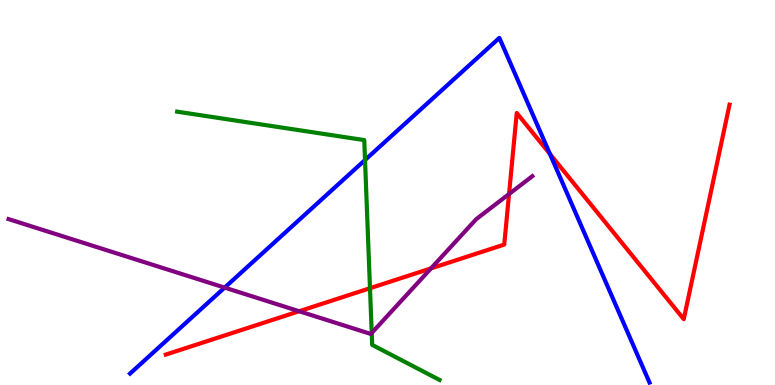[{'lines': ['blue', 'red'], 'intersections': [{'x': 7.1, 'y': 6.0}]}, {'lines': ['green', 'red'], 'intersections': [{'x': 4.77, 'y': 2.51}]}, {'lines': ['purple', 'red'], 'intersections': [{'x': 3.86, 'y': 1.92}, {'x': 5.56, 'y': 3.03}, {'x': 6.57, 'y': 4.96}]}, {'lines': ['blue', 'green'], 'intersections': [{'x': 4.71, 'y': 5.84}]}, {'lines': ['blue', 'purple'], 'intersections': [{'x': 2.9, 'y': 2.53}]}, {'lines': ['green', 'purple'], 'intersections': [{'x': 4.8, 'y': 1.35}]}]